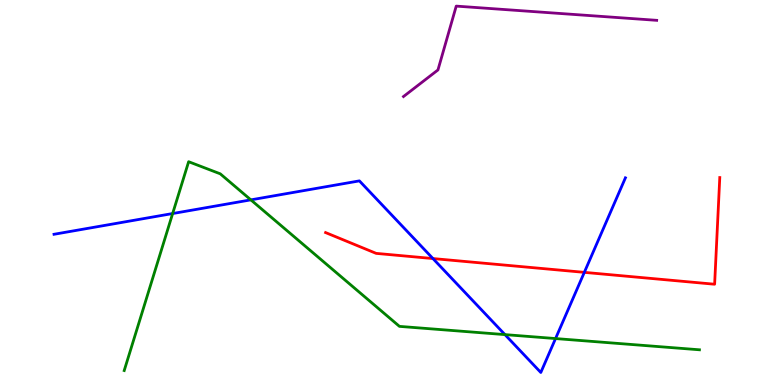[{'lines': ['blue', 'red'], 'intersections': [{'x': 5.59, 'y': 3.28}, {'x': 7.54, 'y': 2.93}]}, {'lines': ['green', 'red'], 'intersections': []}, {'lines': ['purple', 'red'], 'intersections': []}, {'lines': ['blue', 'green'], 'intersections': [{'x': 2.23, 'y': 4.45}, {'x': 3.24, 'y': 4.81}, {'x': 6.52, 'y': 1.31}, {'x': 7.17, 'y': 1.21}]}, {'lines': ['blue', 'purple'], 'intersections': []}, {'lines': ['green', 'purple'], 'intersections': []}]